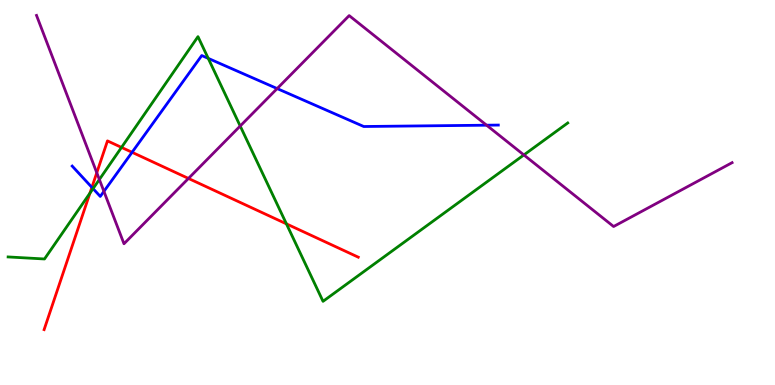[{'lines': ['blue', 'red'], 'intersections': [{'x': 1.19, 'y': 5.13}, {'x': 1.7, 'y': 6.04}]}, {'lines': ['green', 'red'], 'intersections': [{'x': 1.16, 'y': 4.98}, {'x': 1.57, 'y': 6.17}, {'x': 3.7, 'y': 4.19}]}, {'lines': ['purple', 'red'], 'intersections': [{'x': 1.25, 'y': 5.51}, {'x': 2.43, 'y': 5.37}]}, {'lines': ['blue', 'green'], 'intersections': [{'x': 1.2, 'y': 5.1}, {'x': 2.69, 'y': 8.48}]}, {'lines': ['blue', 'purple'], 'intersections': [{'x': 1.34, 'y': 5.03}, {'x': 3.58, 'y': 7.7}, {'x': 6.28, 'y': 6.75}]}, {'lines': ['green', 'purple'], 'intersections': [{'x': 1.28, 'y': 5.34}, {'x': 3.1, 'y': 6.73}, {'x': 6.76, 'y': 5.98}]}]